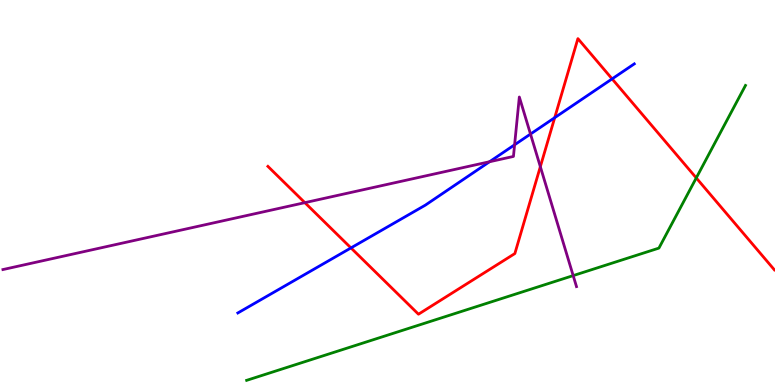[{'lines': ['blue', 'red'], 'intersections': [{'x': 4.53, 'y': 3.56}, {'x': 7.16, 'y': 6.94}, {'x': 7.9, 'y': 7.95}]}, {'lines': ['green', 'red'], 'intersections': [{'x': 8.98, 'y': 5.38}]}, {'lines': ['purple', 'red'], 'intersections': [{'x': 3.93, 'y': 4.74}, {'x': 6.97, 'y': 5.67}]}, {'lines': ['blue', 'green'], 'intersections': []}, {'lines': ['blue', 'purple'], 'intersections': [{'x': 6.32, 'y': 5.8}, {'x': 6.64, 'y': 6.24}, {'x': 6.85, 'y': 6.52}]}, {'lines': ['green', 'purple'], 'intersections': [{'x': 7.4, 'y': 2.84}]}]